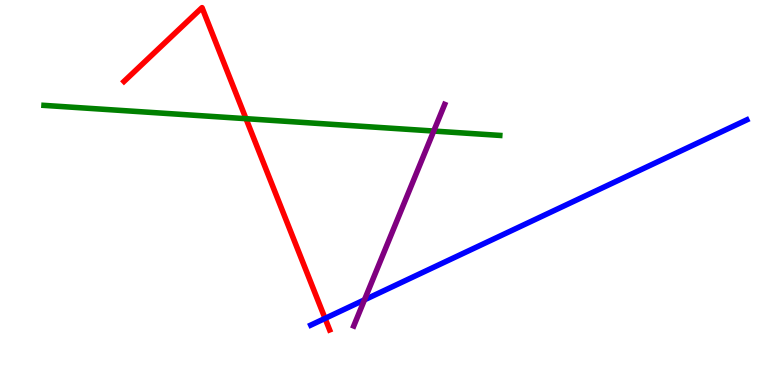[{'lines': ['blue', 'red'], 'intersections': [{'x': 4.19, 'y': 1.73}]}, {'lines': ['green', 'red'], 'intersections': [{'x': 3.17, 'y': 6.92}]}, {'lines': ['purple', 'red'], 'intersections': []}, {'lines': ['blue', 'green'], 'intersections': []}, {'lines': ['blue', 'purple'], 'intersections': [{'x': 4.7, 'y': 2.21}]}, {'lines': ['green', 'purple'], 'intersections': [{'x': 5.6, 'y': 6.6}]}]